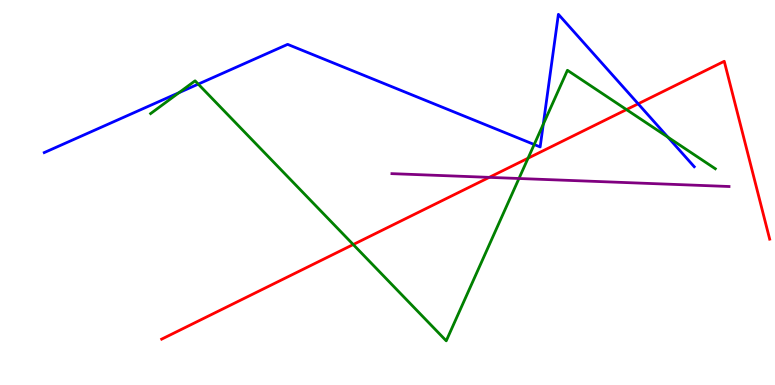[{'lines': ['blue', 'red'], 'intersections': [{'x': 8.23, 'y': 7.3}]}, {'lines': ['green', 'red'], 'intersections': [{'x': 4.56, 'y': 3.65}, {'x': 6.81, 'y': 5.89}, {'x': 8.08, 'y': 7.15}]}, {'lines': ['purple', 'red'], 'intersections': [{'x': 6.31, 'y': 5.39}]}, {'lines': ['blue', 'green'], 'intersections': [{'x': 2.31, 'y': 7.59}, {'x': 2.56, 'y': 7.82}, {'x': 6.89, 'y': 6.25}, {'x': 7.01, 'y': 6.77}, {'x': 8.62, 'y': 6.44}]}, {'lines': ['blue', 'purple'], 'intersections': []}, {'lines': ['green', 'purple'], 'intersections': [{'x': 6.7, 'y': 5.36}]}]